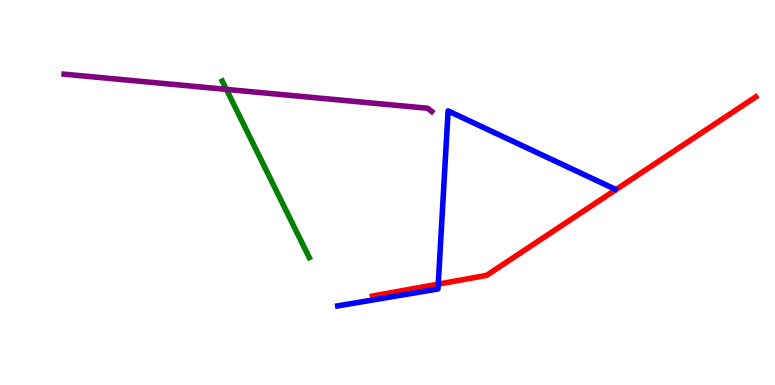[{'lines': ['blue', 'red'], 'intersections': [{'x': 5.65, 'y': 2.62}]}, {'lines': ['green', 'red'], 'intersections': []}, {'lines': ['purple', 'red'], 'intersections': []}, {'lines': ['blue', 'green'], 'intersections': []}, {'lines': ['blue', 'purple'], 'intersections': []}, {'lines': ['green', 'purple'], 'intersections': [{'x': 2.92, 'y': 7.68}]}]